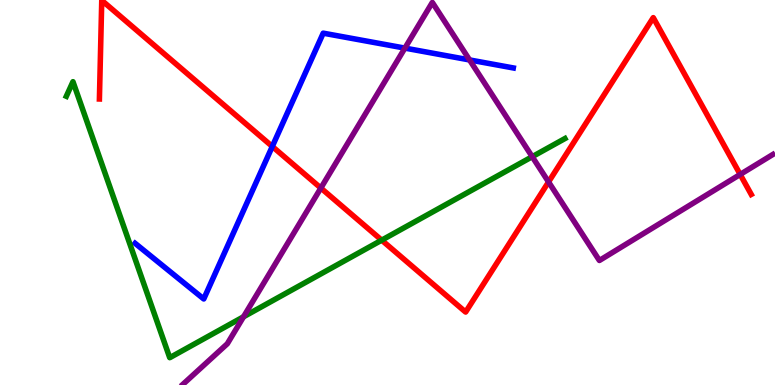[{'lines': ['blue', 'red'], 'intersections': [{'x': 3.51, 'y': 6.2}]}, {'lines': ['green', 'red'], 'intersections': [{'x': 4.93, 'y': 3.76}]}, {'lines': ['purple', 'red'], 'intersections': [{'x': 4.14, 'y': 5.12}, {'x': 7.08, 'y': 5.27}, {'x': 9.55, 'y': 5.47}]}, {'lines': ['blue', 'green'], 'intersections': []}, {'lines': ['blue', 'purple'], 'intersections': [{'x': 5.22, 'y': 8.75}, {'x': 6.06, 'y': 8.44}]}, {'lines': ['green', 'purple'], 'intersections': [{'x': 3.14, 'y': 1.77}, {'x': 6.87, 'y': 5.93}]}]